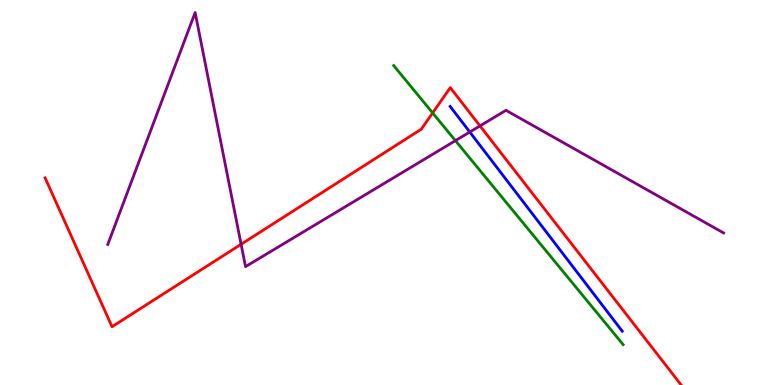[{'lines': ['blue', 'red'], 'intersections': []}, {'lines': ['green', 'red'], 'intersections': [{'x': 5.58, 'y': 7.07}]}, {'lines': ['purple', 'red'], 'intersections': [{'x': 3.11, 'y': 3.65}, {'x': 6.19, 'y': 6.73}]}, {'lines': ['blue', 'green'], 'intersections': []}, {'lines': ['blue', 'purple'], 'intersections': [{'x': 6.06, 'y': 6.57}]}, {'lines': ['green', 'purple'], 'intersections': [{'x': 5.88, 'y': 6.35}]}]